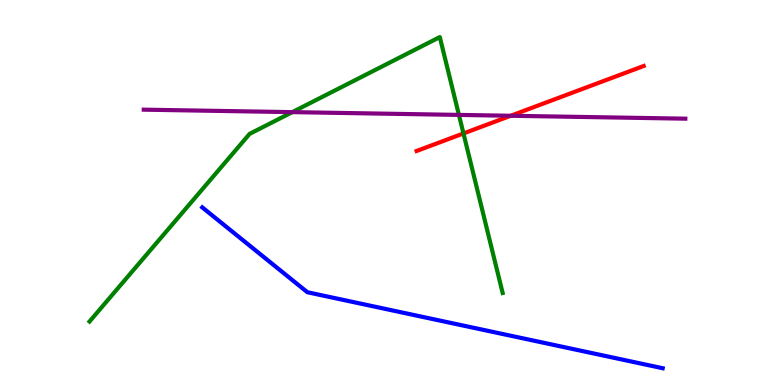[{'lines': ['blue', 'red'], 'intersections': []}, {'lines': ['green', 'red'], 'intersections': [{'x': 5.98, 'y': 6.53}]}, {'lines': ['purple', 'red'], 'intersections': [{'x': 6.59, 'y': 6.99}]}, {'lines': ['blue', 'green'], 'intersections': []}, {'lines': ['blue', 'purple'], 'intersections': []}, {'lines': ['green', 'purple'], 'intersections': [{'x': 3.77, 'y': 7.09}, {'x': 5.92, 'y': 7.02}]}]